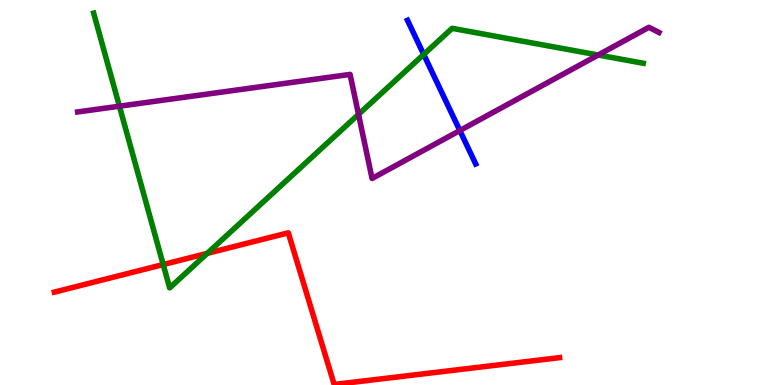[{'lines': ['blue', 'red'], 'intersections': []}, {'lines': ['green', 'red'], 'intersections': [{'x': 2.11, 'y': 3.13}, {'x': 2.67, 'y': 3.42}]}, {'lines': ['purple', 'red'], 'intersections': []}, {'lines': ['blue', 'green'], 'intersections': [{'x': 5.47, 'y': 8.59}]}, {'lines': ['blue', 'purple'], 'intersections': [{'x': 5.93, 'y': 6.61}]}, {'lines': ['green', 'purple'], 'intersections': [{'x': 1.54, 'y': 7.24}, {'x': 4.63, 'y': 7.03}, {'x': 7.72, 'y': 8.57}]}]